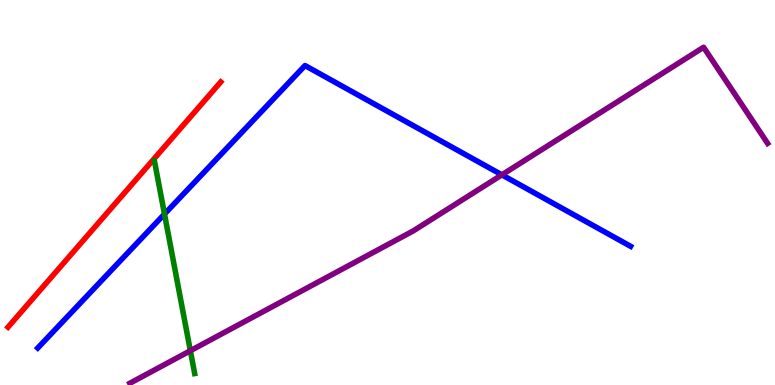[{'lines': ['blue', 'red'], 'intersections': []}, {'lines': ['green', 'red'], 'intersections': []}, {'lines': ['purple', 'red'], 'intersections': []}, {'lines': ['blue', 'green'], 'intersections': [{'x': 2.12, 'y': 4.44}]}, {'lines': ['blue', 'purple'], 'intersections': [{'x': 6.48, 'y': 5.46}]}, {'lines': ['green', 'purple'], 'intersections': [{'x': 2.46, 'y': 0.89}]}]